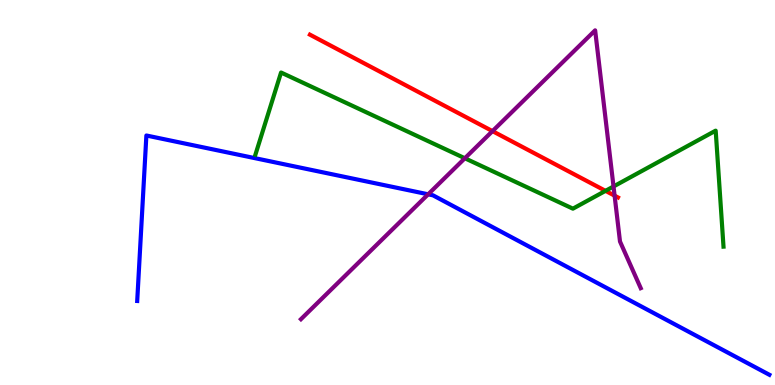[{'lines': ['blue', 'red'], 'intersections': []}, {'lines': ['green', 'red'], 'intersections': [{'x': 7.81, 'y': 5.04}]}, {'lines': ['purple', 'red'], 'intersections': [{'x': 6.35, 'y': 6.59}, {'x': 7.93, 'y': 4.92}]}, {'lines': ['blue', 'green'], 'intersections': []}, {'lines': ['blue', 'purple'], 'intersections': [{'x': 5.52, 'y': 4.95}]}, {'lines': ['green', 'purple'], 'intersections': [{'x': 6.0, 'y': 5.89}, {'x': 7.92, 'y': 5.16}]}]